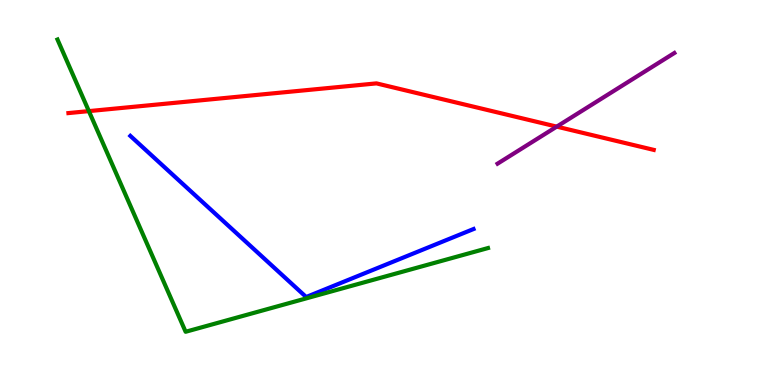[{'lines': ['blue', 'red'], 'intersections': []}, {'lines': ['green', 'red'], 'intersections': [{'x': 1.15, 'y': 7.11}]}, {'lines': ['purple', 'red'], 'intersections': [{'x': 7.18, 'y': 6.71}]}, {'lines': ['blue', 'green'], 'intersections': []}, {'lines': ['blue', 'purple'], 'intersections': []}, {'lines': ['green', 'purple'], 'intersections': []}]